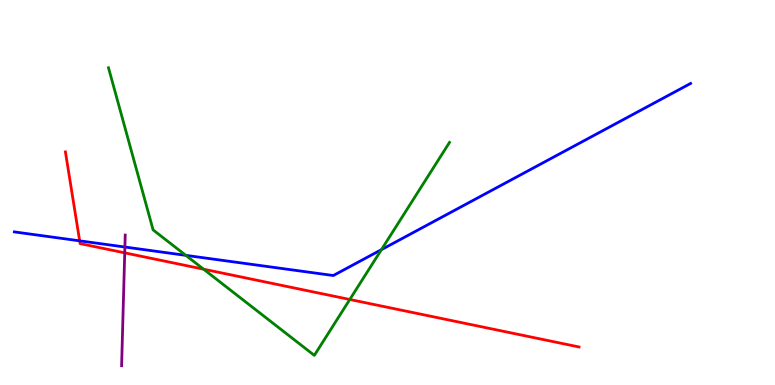[{'lines': ['blue', 'red'], 'intersections': [{'x': 1.03, 'y': 3.74}]}, {'lines': ['green', 'red'], 'intersections': [{'x': 2.63, 'y': 3.01}, {'x': 4.51, 'y': 2.22}]}, {'lines': ['purple', 'red'], 'intersections': [{'x': 1.61, 'y': 3.43}]}, {'lines': ['blue', 'green'], 'intersections': [{'x': 2.4, 'y': 3.37}, {'x': 4.92, 'y': 3.52}]}, {'lines': ['blue', 'purple'], 'intersections': [{'x': 1.61, 'y': 3.58}]}, {'lines': ['green', 'purple'], 'intersections': []}]